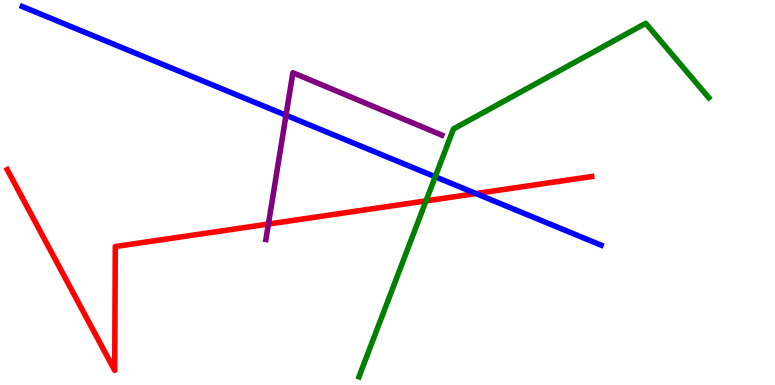[{'lines': ['blue', 'red'], 'intersections': [{'x': 6.14, 'y': 4.97}]}, {'lines': ['green', 'red'], 'intersections': [{'x': 5.5, 'y': 4.78}]}, {'lines': ['purple', 'red'], 'intersections': [{'x': 3.46, 'y': 4.18}]}, {'lines': ['blue', 'green'], 'intersections': [{'x': 5.62, 'y': 5.41}]}, {'lines': ['blue', 'purple'], 'intersections': [{'x': 3.69, 'y': 7.01}]}, {'lines': ['green', 'purple'], 'intersections': []}]